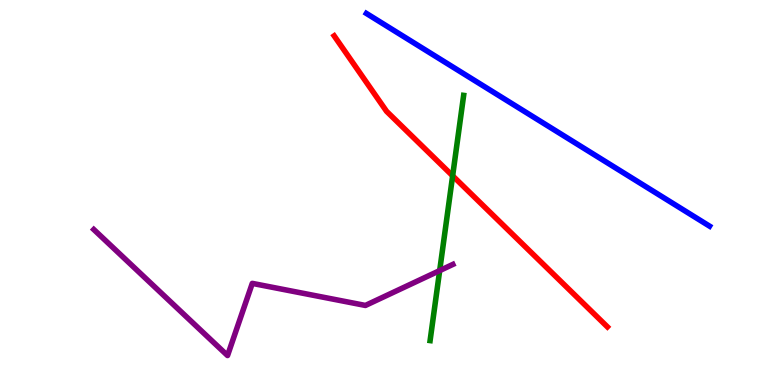[{'lines': ['blue', 'red'], 'intersections': []}, {'lines': ['green', 'red'], 'intersections': [{'x': 5.84, 'y': 5.43}]}, {'lines': ['purple', 'red'], 'intersections': []}, {'lines': ['blue', 'green'], 'intersections': []}, {'lines': ['blue', 'purple'], 'intersections': []}, {'lines': ['green', 'purple'], 'intersections': [{'x': 5.67, 'y': 2.97}]}]